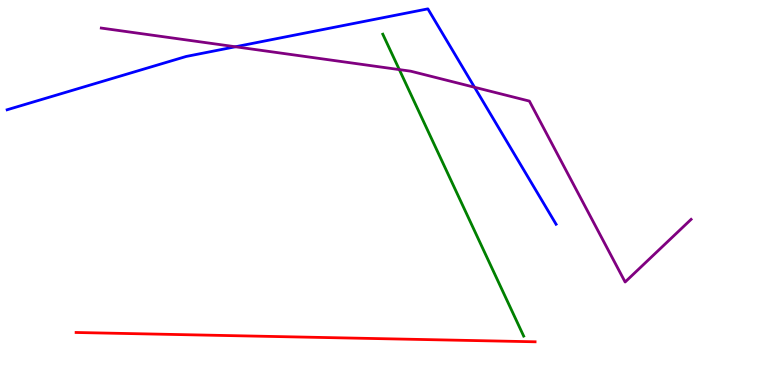[{'lines': ['blue', 'red'], 'intersections': []}, {'lines': ['green', 'red'], 'intersections': []}, {'lines': ['purple', 'red'], 'intersections': []}, {'lines': ['blue', 'green'], 'intersections': []}, {'lines': ['blue', 'purple'], 'intersections': [{'x': 3.04, 'y': 8.79}, {'x': 6.12, 'y': 7.73}]}, {'lines': ['green', 'purple'], 'intersections': [{'x': 5.15, 'y': 8.19}]}]